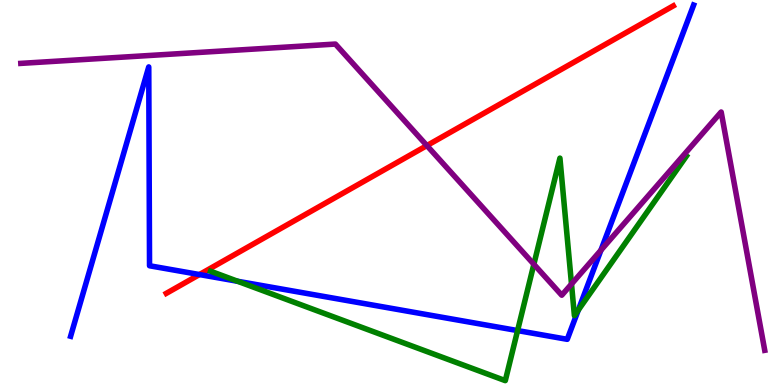[{'lines': ['blue', 'red'], 'intersections': [{'x': 2.57, 'y': 2.87}]}, {'lines': ['green', 'red'], 'intersections': []}, {'lines': ['purple', 'red'], 'intersections': [{'x': 5.51, 'y': 6.22}]}, {'lines': ['blue', 'green'], 'intersections': [{'x': 3.07, 'y': 2.69}, {'x': 6.68, 'y': 1.41}, {'x': 7.46, 'y': 1.95}]}, {'lines': ['blue', 'purple'], 'intersections': [{'x': 7.75, 'y': 3.5}]}, {'lines': ['green', 'purple'], 'intersections': [{'x': 6.89, 'y': 3.14}, {'x': 7.37, 'y': 2.62}]}]